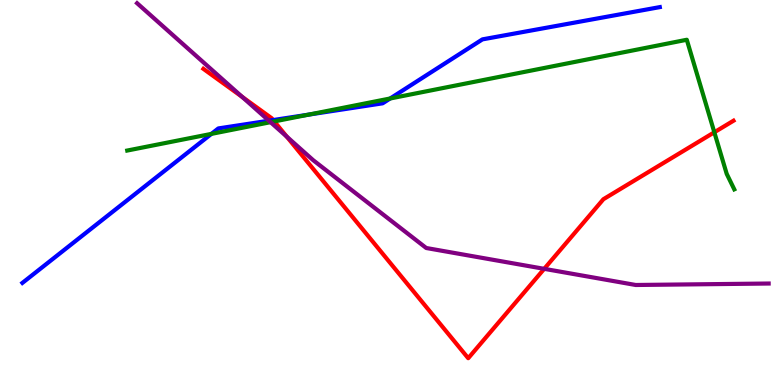[{'lines': ['blue', 'red'], 'intersections': [{'x': 3.52, 'y': 6.88}]}, {'lines': ['green', 'red'], 'intersections': [{'x': 3.54, 'y': 6.85}, {'x': 9.22, 'y': 6.56}]}, {'lines': ['purple', 'red'], 'intersections': [{'x': 3.12, 'y': 7.48}, {'x': 3.7, 'y': 6.45}, {'x': 7.02, 'y': 3.02}]}, {'lines': ['blue', 'green'], 'intersections': [{'x': 2.73, 'y': 6.52}, {'x': 3.98, 'y': 7.02}, {'x': 5.03, 'y': 7.44}]}, {'lines': ['blue', 'purple'], 'intersections': [{'x': 3.47, 'y': 6.86}]}, {'lines': ['green', 'purple'], 'intersections': [{'x': 3.49, 'y': 6.83}]}]